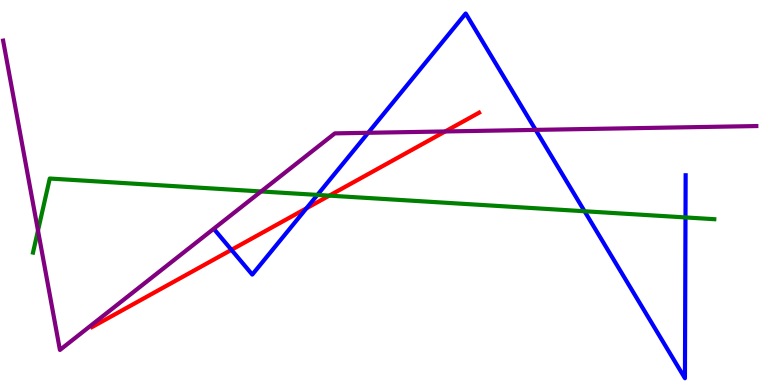[{'lines': ['blue', 'red'], 'intersections': [{'x': 2.99, 'y': 3.51}, {'x': 3.95, 'y': 4.59}]}, {'lines': ['green', 'red'], 'intersections': [{'x': 4.25, 'y': 4.92}]}, {'lines': ['purple', 'red'], 'intersections': [{'x': 5.74, 'y': 6.59}]}, {'lines': ['blue', 'green'], 'intersections': [{'x': 4.1, 'y': 4.94}, {'x': 7.54, 'y': 4.51}, {'x': 8.85, 'y': 4.35}]}, {'lines': ['blue', 'purple'], 'intersections': [{'x': 4.75, 'y': 6.55}, {'x': 6.91, 'y': 6.63}]}, {'lines': ['green', 'purple'], 'intersections': [{'x': 0.49, 'y': 4.01}, {'x': 3.37, 'y': 5.03}]}]